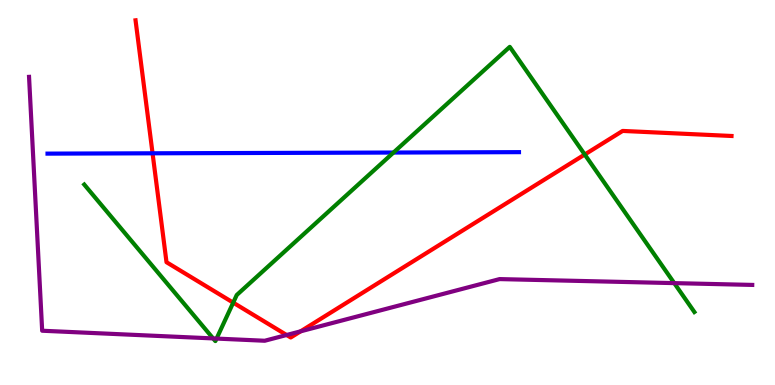[{'lines': ['blue', 'red'], 'intersections': [{'x': 1.97, 'y': 6.02}]}, {'lines': ['green', 'red'], 'intersections': [{'x': 3.01, 'y': 2.14}, {'x': 7.54, 'y': 5.99}]}, {'lines': ['purple', 'red'], 'intersections': [{'x': 3.7, 'y': 1.3}, {'x': 3.88, 'y': 1.39}]}, {'lines': ['blue', 'green'], 'intersections': [{'x': 5.08, 'y': 6.04}]}, {'lines': ['blue', 'purple'], 'intersections': []}, {'lines': ['green', 'purple'], 'intersections': [{'x': 2.75, 'y': 1.21}, {'x': 2.79, 'y': 1.21}, {'x': 8.7, 'y': 2.65}]}]